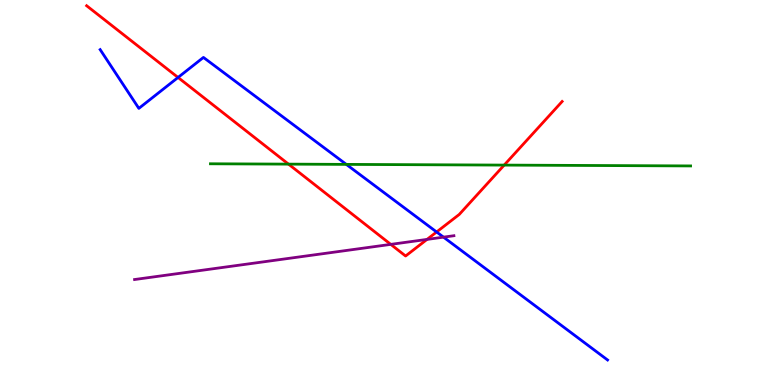[{'lines': ['blue', 'red'], 'intersections': [{'x': 2.3, 'y': 7.99}, {'x': 5.63, 'y': 3.97}]}, {'lines': ['green', 'red'], 'intersections': [{'x': 3.72, 'y': 5.74}, {'x': 6.51, 'y': 5.71}]}, {'lines': ['purple', 'red'], 'intersections': [{'x': 5.04, 'y': 3.65}, {'x': 5.51, 'y': 3.78}]}, {'lines': ['blue', 'green'], 'intersections': [{'x': 4.47, 'y': 5.73}]}, {'lines': ['blue', 'purple'], 'intersections': [{'x': 5.72, 'y': 3.84}]}, {'lines': ['green', 'purple'], 'intersections': []}]